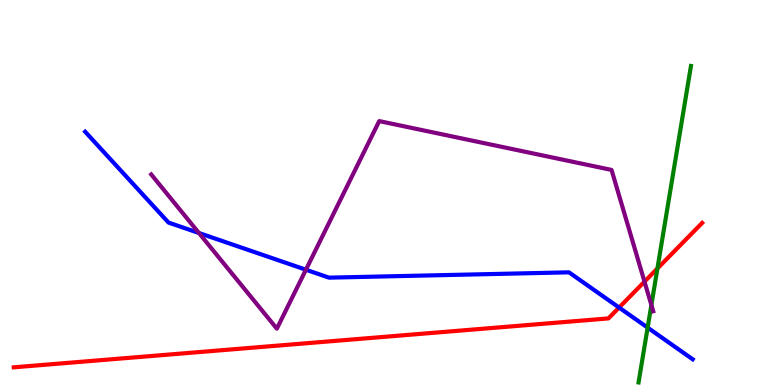[{'lines': ['blue', 'red'], 'intersections': [{'x': 7.99, 'y': 2.01}]}, {'lines': ['green', 'red'], 'intersections': [{'x': 8.48, 'y': 3.03}]}, {'lines': ['purple', 'red'], 'intersections': [{'x': 8.32, 'y': 2.68}]}, {'lines': ['blue', 'green'], 'intersections': [{'x': 8.36, 'y': 1.49}]}, {'lines': ['blue', 'purple'], 'intersections': [{'x': 2.57, 'y': 3.95}, {'x': 3.95, 'y': 2.99}]}, {'lines': ['green', 'purple'], 'intersections': [{'x': 8.4, 'y': 2.08}]}]